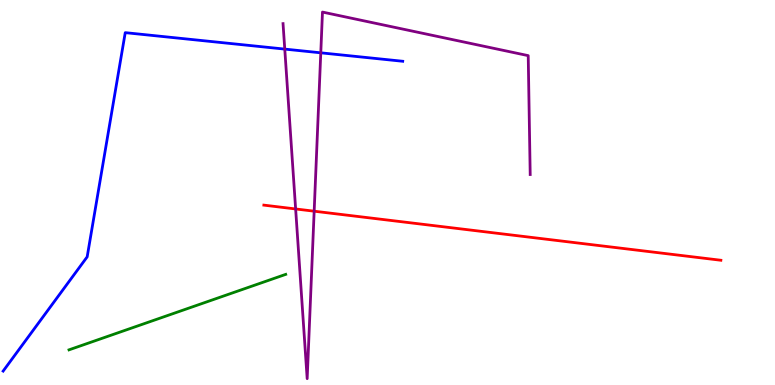[{'lines': ['blue', 'red'], 'intersections': []}, {'lines': ['green', 'red'], 'intersections': []}, {'lines': ['purple', 'red'], 'intersections': [{'x': 3.81, 'y': 4.57}, {'x': 4.05, 'y': 4.51}]}, {'lines': ['blue', 'green'], 'intersections': []}, {'lines': ['blue', 'purple'], 'intersections': [{'x': 3.67, 'y': 8.72}, {'x': 4.14, 'y': 8.63}]}, {'lines': ['green', 'purple'], 'intersections': []}]